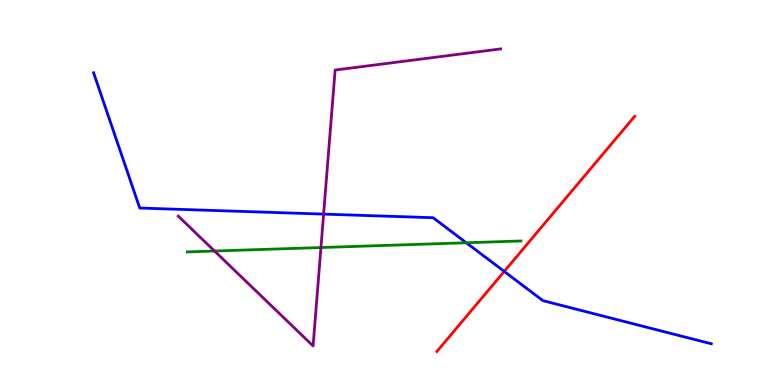[{'lines': ['blue', 'red'], 'intersections': [{'x': 6.51, 'y': 2.95}]}, {'lines': ['green', 'red'], 'intersections': []}, {'lines': ['purple', 'red'], 'intersections': []}, {'lines': ['blue', 'green'], 'intersections': [{'x': 6.02, 'y': 3.69}]}, {'lines': ['blue', 'purple'], 'intersections': [{'x': 4.18, 'y': 4.44}]}, {'lines': ['green', 'purple'], 'intersections': [{'x': 2.77, 'y': 3.48}, {'x': 4.14, 'y': 3.57}]}]